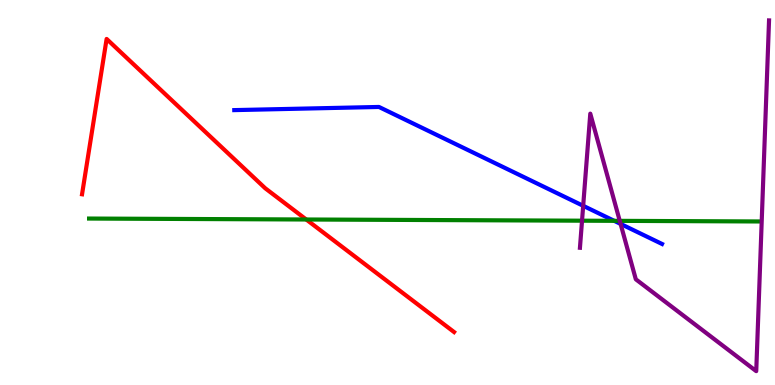[{'lines': ['blue', 'red'], 'intersections': []}, {'lines': ['green', 'red'], 'intersections': [{'x': 3.95, 'y': 4.3}]}, {'lines': ['purple', 'red'], 'intersections': []}, {'lines': ['blue', 'green'], 'intersections': [{'x': 7.93, 'y': 4.26}]}, {'lines': ['blue', 'purple'], 'intersections': [{'x': 7.52, 'y': 4.65}, {'x': 8.01, 'y': 4.18}]}, {'lines': ['green', 'purple'], 'intersections': [{'x': 7.51, 'y': 4.27}, {'x': 8.0, 'y': 4.26}]}]